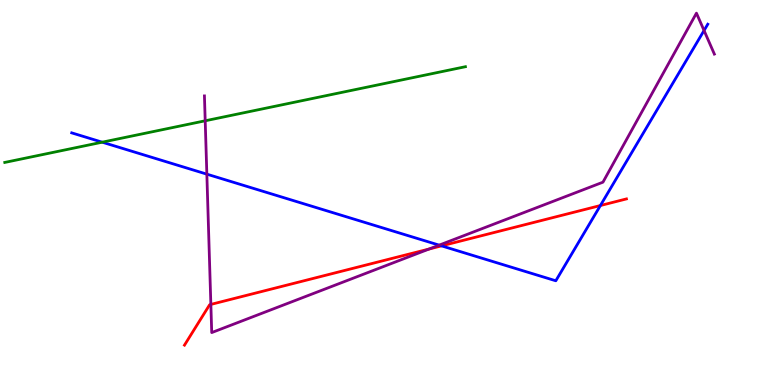[{'lines': ['blue', 'red'], 'intersections': [{'x': 5.7, 'y': 3.61}, {'x': 7.75, 'y': 4.66}]}, {'lines': ['green', 'red'], 'intersections': []}, {'lines': ['purple', 'red'], 'intersections': [{'x': 2.72, 'y': 2.09}, {'x': 5.54, 'y': 3.53}]}, {'lines': ['blue', 'green'], 'intersections': [{'x': 1.32, 'y': 6.31}]}, {'lines': ['blue', 'purple'], 'intersections': [{'x': 2.67, 'y': 5.48}, {'x': 5.67, 'y': 3.63}, {'x': 9.08, 'y': 9.21}]}, {'lines': ['green', 'purple'], 'intersections': [{'x': 2.65, 'y': 6.86}]}]